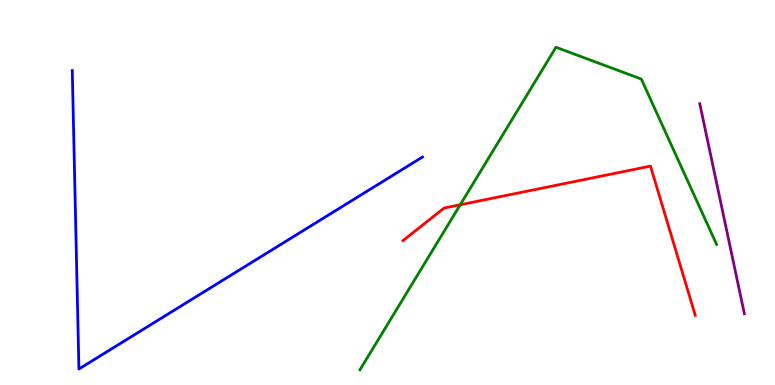[{'lines': ['blue', 'red'], 'intersections': []}, {'lines': ['green', 'red'], 'intersections': [{'x': 5.94, 'y': 4.68}]}, {'lines': ['purple', 'red'], 'intersections': []}, {'lines': ['blue', 'green'], 'intersections': []}, {'lines': ['blue', 'purple'], 'intersections': []}, {'lines': ['green', 'purple'], 'intersections': []}]